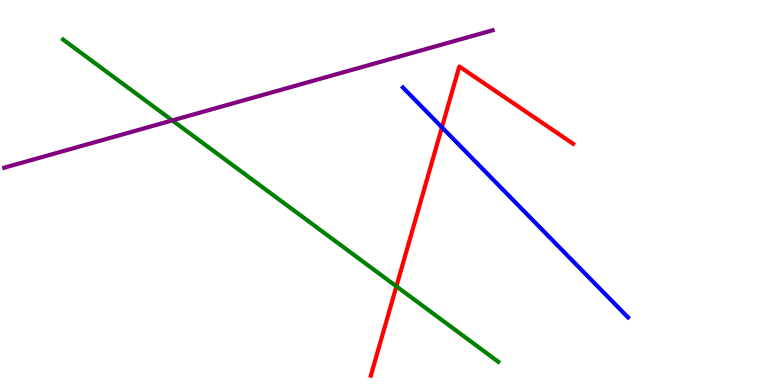[{'lines': ['blue', 'red'], 'intersections': [{'x': 5.7, 'y': 6.69}]}, {'lines': ['green', 'red'], 'intersections': [{'x': 5.11, 'y': 2.56}]}, {'lines': ['purple', 'red'], 'intersections': []}, {'lines': ['blue', 'green'], 'intersections': []}, {'lines': ['blue', 'purple'], 'intersections': []}, {'lines': ['green', 'purple'], 'intersections': [{'x': 2.22, 'y': 6.87}]}]